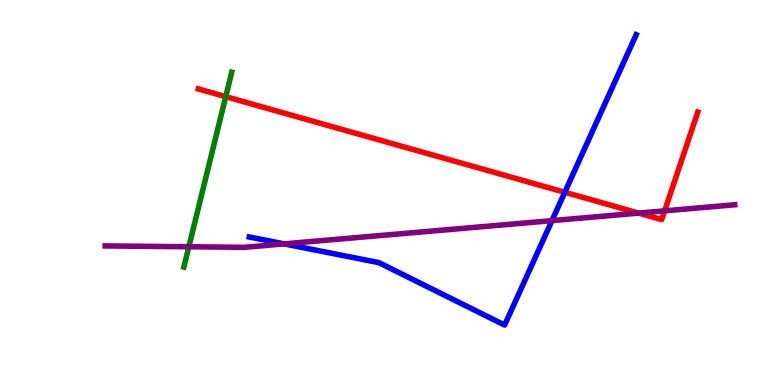[{'lines': ['blue', 'red'], 'intersections': [{'x': 7.29, 'y': 5.01}]}, {'lines': ['green', 'red'], 'intersections': [{'x': 2.91, 'y': 7.49}]}, {'lines': ['purple', 'red'], 'intersections': [{'x': 8.24, 'y': 4.46}, {'x': 8.58, 'y': 4.52}]}, {'lines': ['blue', 'green'], 'intersections': []}, {'lines': ['blue', 'purple'], 'intersections': [{'x': 3.67, 'y': 3.67}, {'x': 7.12, 'y': 4.27}]}, {'lines': ['green', 'purple'], 'intersections': [{'x': 2.44, 'y': 3.59}]}]